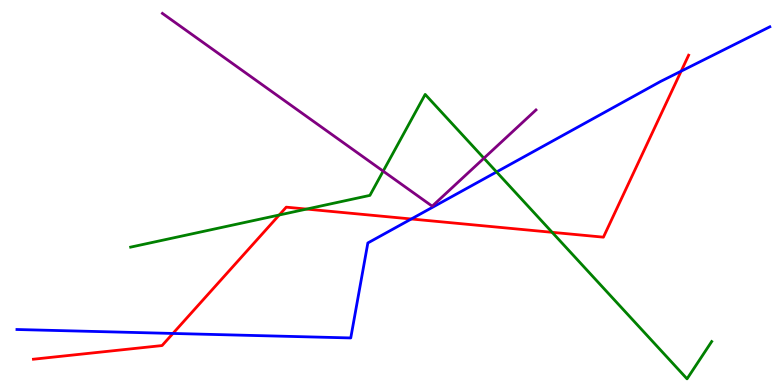[{'lines': ['blue', 'red'], 'intersections': [{'x': 2.23, 'y': 1.34}, {'x': 5.31, 'y': 4.31}, {'x': 8.79, 'y': 8.15}]}, {'lines': ['green', 'red'], 'intersections': [{'x': 3.6, 'y': 4.42}, {'x': 3.96, 'y': 4.57}, {'x': 7.12, 'y': 3.97}]}, {'lines': ['purple', 'red'], 'intersections': []}, {'lines': ['blue', 'green'], 'intersections': [{'x': 6.41, 'y': 5.53}]}, {'lines': ['blue', 'purple'], 'intersections': []}, {'lines': ['green', 'purple'], 'intersections': [{'x': 4.94, 'y': 5.55}, {'x': 6.24, 'y': 5.89}]}]